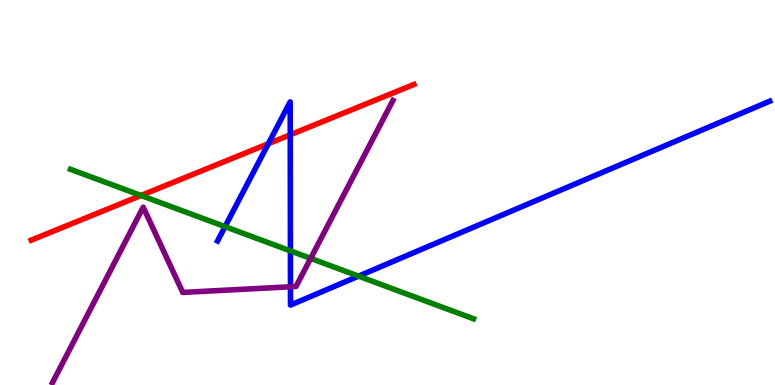[{'lines': ['blue', 'red'], 'intersections': [{'x': 3.46, 'y': 6.27}, {'x': 3.75, 'y': 6.5}]}, {'lines': ['green', 'red'], 'intersections': [{'x': 1.82, 'y': 4.92}]}, {'lines': ['purple', 'red'], 'intersections': []}, {'lines': ['blue', 'green'], 'intersections': [{'x': 2.9, 'y': 4.11}, {'x': 3.75, 'y': 3.48}, {'x': 4.63, 'y': 2.83}]}, {'lines': ['blue', 'purple'], 'intersections': [{'x': 3.75, 'y': 2.55}]}, {'lines': ['green', 'purple'], 'intersections': [{'x': 4.01, 'y': 3.29}]}]